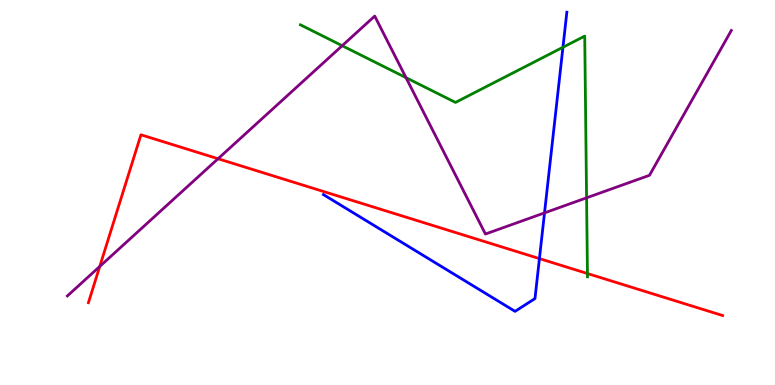[{'lines': ['blue', 'red'], 'intersections': [{'x': 6.96, 'y': 3.28}]}, {'lines': ['green', 'red'], 'intersections': [{'x': 7.58, 'y': 2.9}]}, {'lines': ['purple', 'red'], 'intersections': [{'x': 1.29, 'y': 3.08}, {'x': 2.81, 'y': 5.88}]}, {'lines': ['blue', 'green'], 'intersections': [{'x': 7.26, 'y': 8.77}]}, {'lines': ['blue', 'purple'], 'intersections': [{'x': 7.03, 'y': 4.47}]}, {'lines': ['green', 'purple'], 'intersections': [{'x': 4.42, 'y': 8.81}, {'x': 5.24, 'y': 7.98}, {'x': 7.57, 'y': 4.86}]}]